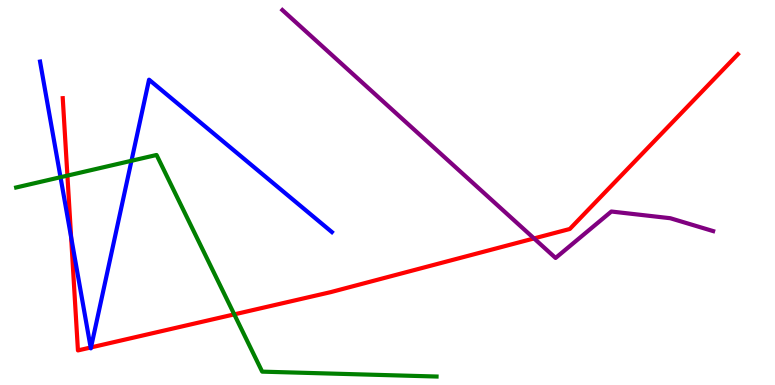[{'lines': ['blue', 'red'], 'intersections': [{'x': 0.918, 'y': 3.84}, {'x': 1.17, 'y': 0.974}, {'x': 1.17, 'y': 0.976}]}, {'lines': ['green', 'red'], 'intersections': [{'x': 0.87, 'y': 5.44}, {'x': 3.02, 'y': 1.83}]}, {'lines': ['purple', 'red'], 'intersections': [{'x': 6.89, 'y': 3.81}]}, {'lines': ['blue', 'green'], 'intersections': [{'x': 0.781, 'y': 5.4}, {'x': 1.7, 'y': 5.82}]}, {'lines': ['blue', 'purple'], 'intersections': []}, {'lines': ['green', 'purple'], 'intersections': []}]